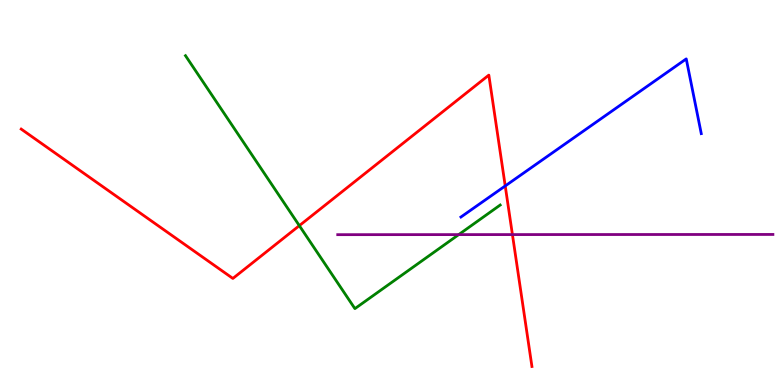[{'lines': ['blue', 'red'], 'intersections': [{'x': 6.52, 'y': 5.17}]}, {'lines': ['green', 'red'], 'intersections': [{'x': 3.86, 'y': 4.14}]}, {'lines': ['purple', 'red'], 'intersections': [{'x': 6.61, 'y': 3.91}]}, {'lines': ['blue', 'green'], 'intersections': []}, {'lines': ['blue', 'purple'], 'intersections': []}, {'lines': ['green', 'purple'], 'intersections': [{'x': 5.92, 'y': 3.91}]}]